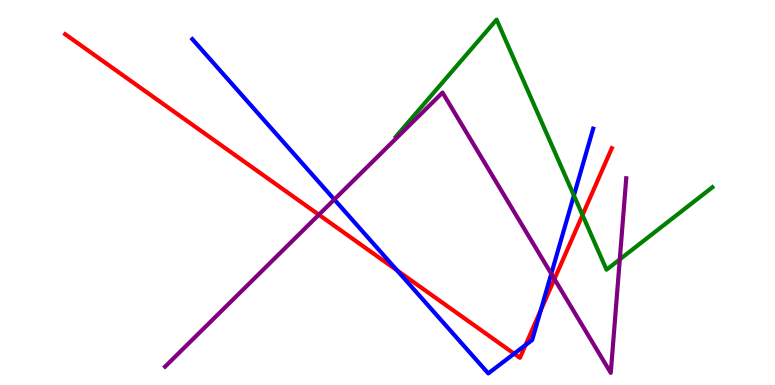[{'lines': ['blue', 'red'], 'intersections': [{'x': 5.12, 'y': 2.98}, {'x': 6.63, 'y': 0.813}, {'x': 6.78, 'y': 1.04}, {'x': 6.98, 'y': 1.94}]}, {'lines': ['green', 'red'], 'intersections': [{'x': 7.52, 'y': 4.41}]}, {'lines': ['purple', 'red'], 'intersections': [{'x': 4.11, 'y': 4.42}, {'x': 7.15, 'y': 2.75}]}, {'lines': ['blue', 'green'], 'intersections': [{'x': 7.41, 'y': 4.92}]}, {'lines': ['blue', 'purple'], 'intersections': [{'x': 4.31, 'y': 4.82}, {'x': 7.11, 'y': 2.89}]}, {'lines': ['green', 'purple'], 'intersections': [{'x': 8.0, 'y': 3.26}]}]